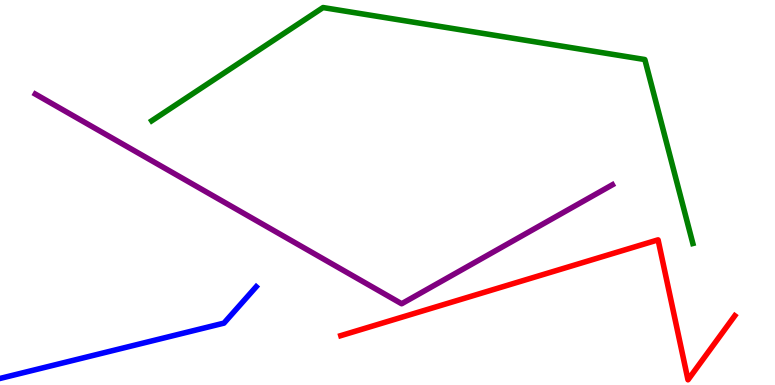[{'lines': ['blue', 'red'], 'intersections': []}, {'lines': ['green', 'red'], 'intersections': []}, {'lines': ['purple', 'red'], 'intersections': []}, {'lines': ['blue', 'green'], 'intersections': []}, {'lines': ['blue', 'purple'], 'intersections': []}, {'lines': ['green', 'purple'], 'intersections': []}]